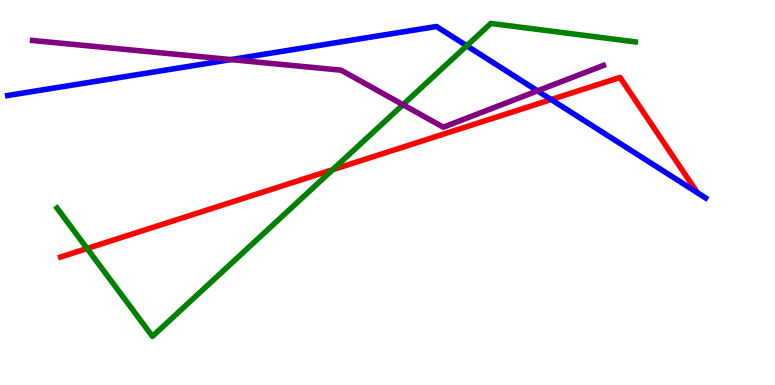[{'lines': ['blue', 'red'], 'intersections': [{'x': 7.11, 'y': 7.41}]}, {'lines': ['green', 'red'], 'intersections': [{'x': 1.12, 'y': 3.55}, {'x': 4.29, 'y': 5.59}]}, {'lines': ['purple', 'red'], 'intersections': []}, {'lines': ['blue', 'green'], 'intersections': [{'x': 6.02, 'y': 8.81}]}, {'lines': ['blue', 'purple'], 'intersections': [{'x': 2.98, 'y': 8.45}, {'x': 6.94, 'y': 7.64}]}, {'lines': ['green', 'purple'], 'intersections': [{'x': 5.2, 'y': 7.28}]}]